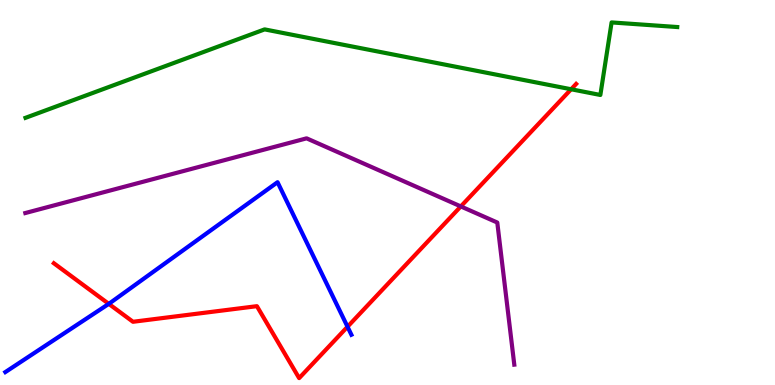[{'lines': ['blue', 'red'], 'intersections': [{'x': 1.4, 'y': 2.11}, {'x': 4.48, 'y': 1.51}]}, {'lines': ['green', 'red'], 'intersections': [{'x': 7.37, 'y': 7.68}]}, {'lines': ['purple', 'red'], 'intersections': [{'x': 5.95, 'y': 4.64}]}, {'lines': ['blue', 'green'], 'intersections': []}, {'lines': ['blue', 'purple'], 'intersections': []}, {'lines': ['green', 'purple'], 'intersections': []}]